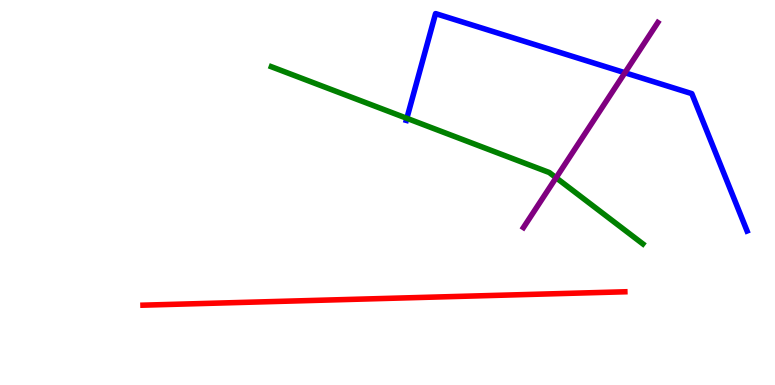[{'lines': ['blue', 'red'], 'intersections': []}, {'lines': ['green', 'red'], 'intersections': []}, {'lines': ['purple', 'red'], 'intersections': []}, {'lines': ['blue', 'green'], 'intersections': [{'x': 5.25, 'y': 6.93}]}, {'lines': ['blue', 'purple'], 'intersections': [{'x': 8.06, 'y': 8.11}]}, {'lines': ['green', 'purple'], 'intersections': [{'x': 7.18, 'y': 5.38}]}]